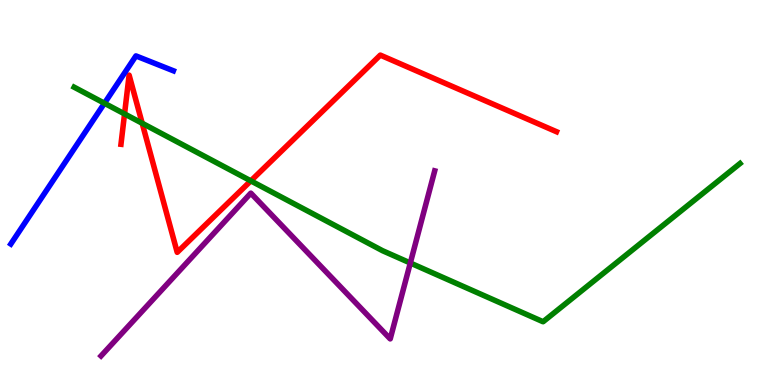[{'lines': ['blue', 'red'], 'intersections': []}, {'lines': ['green', 'red'], 'intersections': [{'x': 1.61, 'y': 7.04}, {'x': 1.83, 'y': 6.8}, {'x': 3.24, 'y': 5.3}]}, {'lines': ['purple', 'red'], 'intersections': []}, {'lines': ['blue', 'green'], 'intersections': [{'x': 1.35, 'y': 7.32}]}, {'lines': ['blue', 'purple'], 'intersections': []}, {'lines': ['green', 'purple'], 'intersections': [{'x': 5.29, 'y': 3.17}]}]